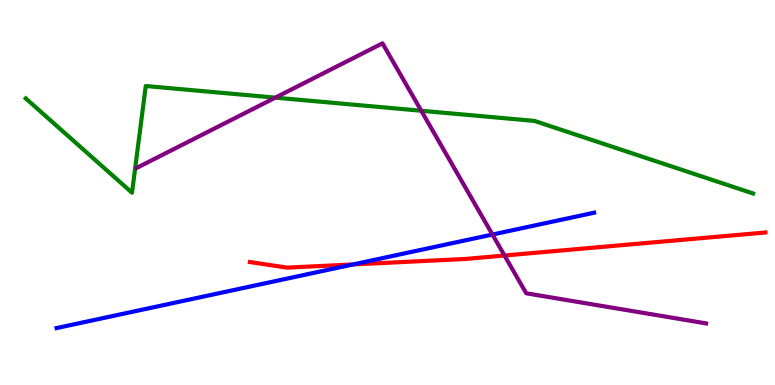[{'lines': ['blue', 'red'], 'intersections': [{'x': 4.56, 'y': 3.13}]}, {'lines': ['green', 'red'], 'intersections': []}, {'lines': ['purple', 'red'], 'intersections': [{'x': 6.51, 'y': 3.36}]}, {'lines': ['blue', 'green'], 'intersections': []}, {'lines': ['blue', 'purple'], 'intersections': [{'x': 6.35, 'y': 3.91}]}, {'lines': ['green', 'purple'], 'intersections': [{'x': 3.55, 'y': 7.46}, {'x': 5.44, 'y': 7.12}]}]